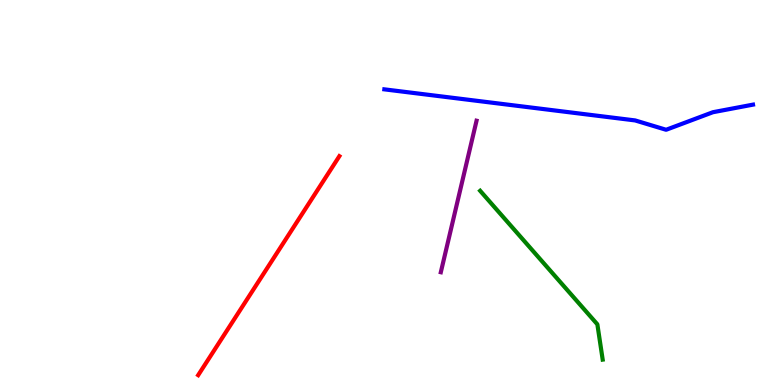[{'lines': ['blue', 'red'], 'intersections': []}, {'lines': ['green', 'red'], 'intersections': []}, {'lines': ['purple', 'red'], 'intersections': []}, {'lines': ['blue', 'green'], 'intersections': []}, {'lines': ['blue', 'purple'], 'intersections': []}, {'lines': ['green', 'purple'], 'intersections': []}]